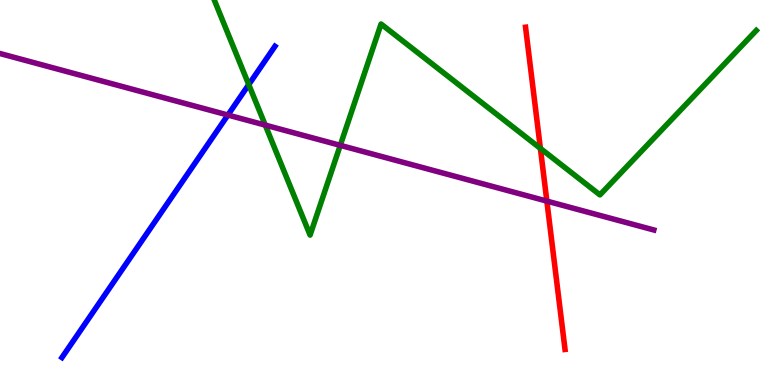[{'lines': ['blue', 'red'], 'intersections': []}, {'lines': ['green', 'red'], 'intersections': [{'x': 6.97, 'y': 6.15}]}, {'lines': ['purple', 'red'], 'intersections': [{'x': 7.06, 'y': 4.78}]}, {'lines': ['blue', 'green'], 'intersections': [{'x': 3.21, 'y': 7.8}]}, {'lines': ['blue', 'purple'], 'intersections': [{'x': 2.94, 'y': 7.01}]}, {'lines': ['green', 'purple'], 'intersections': [{'x': 3.42, 'y': 6.75}, {'x': 4.39, 'y': 6.22}]}]